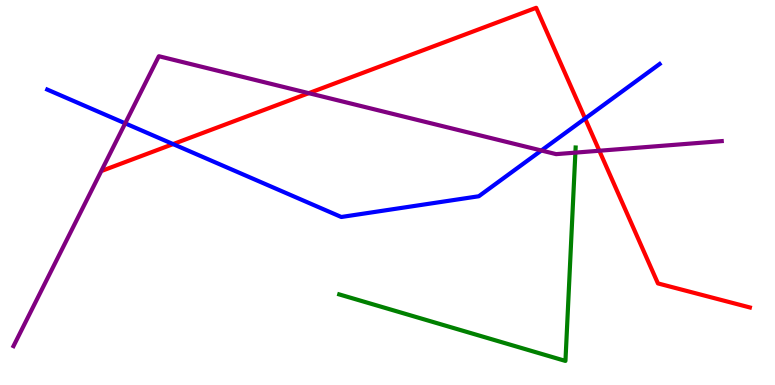[{'lines': ['blue', 'red'], 'intersections': [{'x': 2.23, 'y': 6.26}, {'x': 7.55, 'y': 6.92}]}, {'lines': ['green', 'red'], 'intersections': []}, {'lines': ['purple', 'red'], 'intersections': [{'x': 3.98, 'y': 7.58}, {'x': 7.73, 'y': 6.08}]}, {'lines': ['blue', 'green'], 'intersections': []}, {'lines': ['blue', 'purple'], 'intersections': [{'x': 1.62, 'y': 6.8}, {'x': 6.99, 'y': 6.09}]}, {'lines': ['green', 'purple'], 'intersections': [{'x': 7.42, 'y': 6.04}]}]